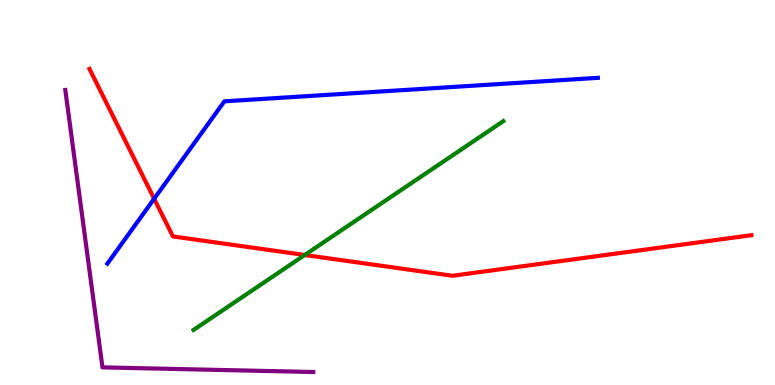[{'lines': ['blue', 'red'], 'intersections': [{'x': 1.99, 'y': 4.84}]}, {'lines': ['green', 'red'], 'intersections': [{'x': 3.93, 'y': 3.38}]}, {'lines': ['purple', 'red'], 'intersections': []}, {'lines': ['blue', 'green'], 'intersections': []}, {'lines': ['blue', 'purple'], 'intersections': []}, {'lines': ['green', 'purple'], 'intersections': []}]